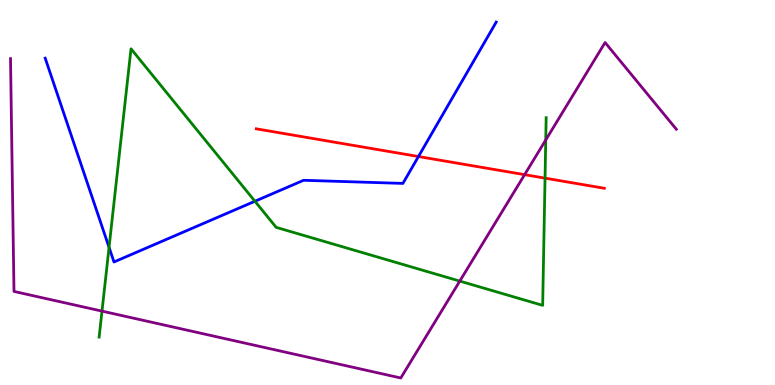[{'lines': ['blue', 'red'], 'intersections': [{'x': 5.4, 'y': 5.93}]}, {'lines': ['green', 'red'], 'intersections': [{'x': 7.03, 'y': 5.37}]}, {'lines': ['purple', 'red'], 'intersections': [{'x': 6.77, 'y': 5.46}]}, {'lines': ['blue', 'green'], 'intersections': [{'x': 1.41, 'y': 3.58}, {'x': 3.29, 'y': 4.77}]}, {'lines': ['blue', 'purple'], 'intersections': []}, {'lines': ['green', 'purple'], 'intersections': [{'x': 1.32, 'y': 1.92}, {'x': 5.93, 'y': 2.7}, {'x': 7.04, 'y': 6.36}]}]